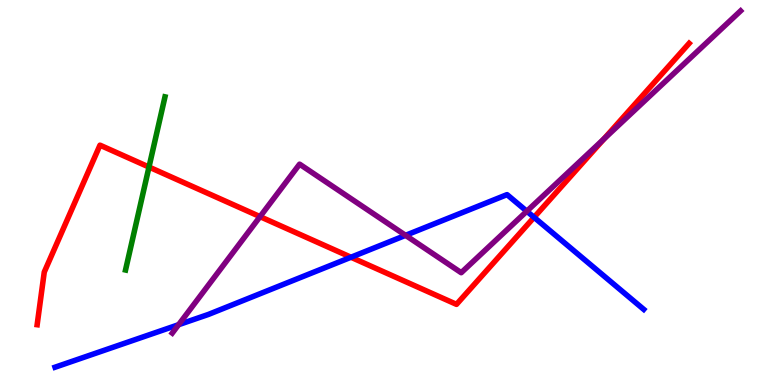[{'lines': ['blue', 'red'], 'intersections': [{'x': 4.53, 'y': 3.32}, {'x': 6.89, 'y': 4.36}]}, {'lines': ['green', 'red'], 'intersections': [{'x': 1.92, 'y': 5.66}]}, {'lines': ['purple', 'red'], 'intersections': [{'x': 3.36, 'y': 4.37}, {'x': 7.79, 'y': 6.39}]}, {'lines': ['blue', 'green'], 'intersections': []}, {'lines': ['blue', 'purple'], 'intersections': [{'x': 2.3, 'y': 1.57}, {'x': 5.23, 'y': 3.89}, {'x': 6.8, 'y': 4.51}]}, {'lines': ['green', 'purple'], 'intersections': []}]